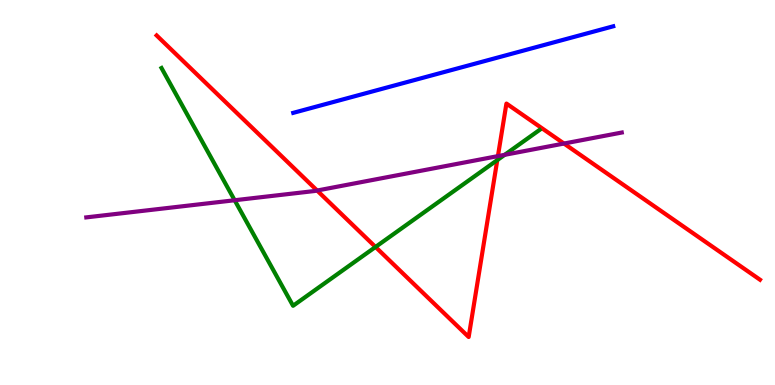[{'lines': ['blue', 'red'], 'intersections': []}, {'lines': ['green', 'red'], 'intersections': [{'x': 4.85, 'y': 3.59}, {'x': 6.42, 'y': 5.84}]}, {'lines': ['purple', 'red'], 'intersections': [{'x': 4.09, 'y': 5.05}, {'x': 6.42, 'y': 5.95}, {'x': 7.28, 'y': 6.27}]}, {'lines': ['blue', 'green'], 'intersections': []}, {'lines': ['blue', 'purple'], 'intersections': []}, {'lines': ['green', 'purple'], 'intersections': [{'x': 3.03, 'y': 4.8}, {'x': 6.51, 'y': 5.98}]}]